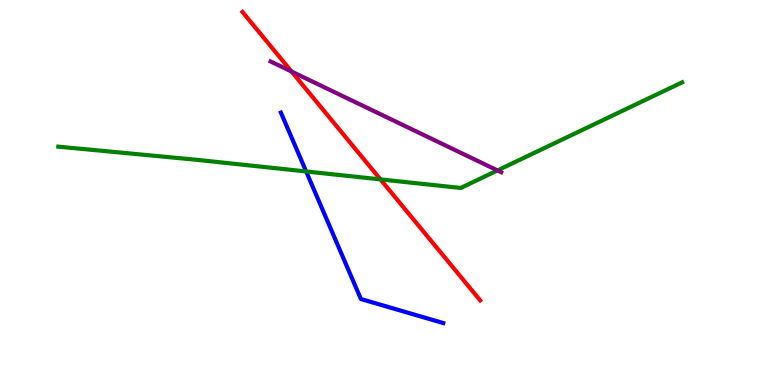[{'lines': ['blue', 'red'], 'intersections': []}, {'lines': ['green', 'red'], 'intersections': [{'x': 4.91, 'y': 5.34}]}, {'lines': ['purple', 'red'], 'intersections': [{'x': 3.76, 'y': 8.14}]}, {'lines': ['blue', 'green'], 'intersections': [{'x': 3.95, 'y': 5.55}]}, {'lines': ['blue', 'purple'], 'intersections': []}, {'lines': ['green', 'purple'], 'intersections': [{'x': 6.42, 'y': 5.57}]}]